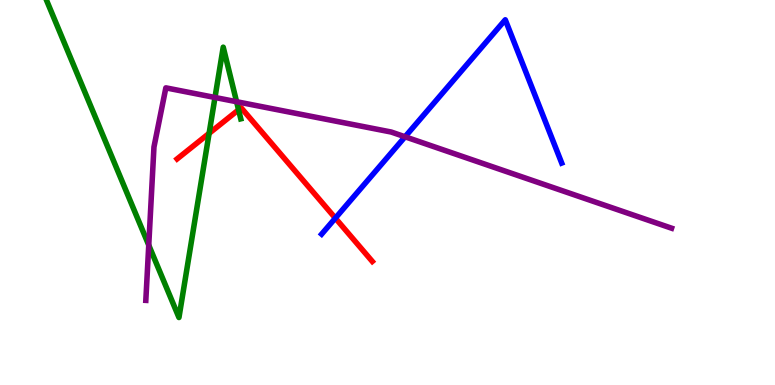[{'lines': ['blue', 'red'], 'intersections': [{'x': 4.33, 'y': 4.33}]}, {'lines': ['green', 'red'], 'intersections': [{'x': 2.7, 'y': 6.54}, {'x': 3.08, 'y': 7.15}]}, {'lines': ['purple', 'red'], 'intersections': []}, {'lines': ['blue', 'green'], 'intersections': []}, {'lines': ['blue', 'purple'], 'intersections': [{'x': 5.23, 'y': 6.45}]}, {'lines': ['green', 'purple'], 'intersections': [{'x': 1.92, 'y': 3.63}, {'x': 2.77, 'y': 7.47}, {'x': 3.05, 'y': 7.36}]}]